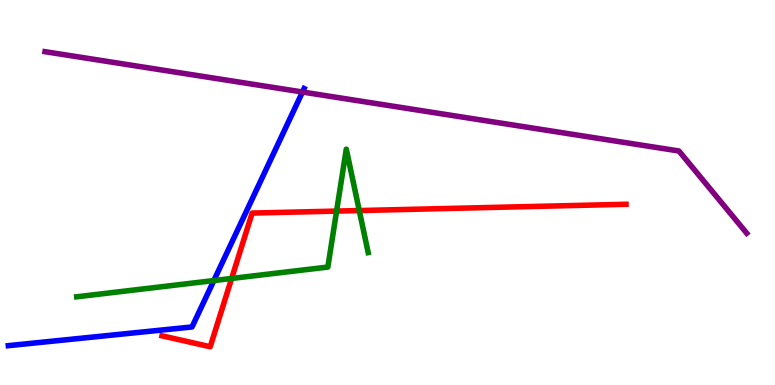[{'lines': ['blue', 'red'], 'intersections': []}, {'lines': ['green', 'red'], 'intersections': [{'x': 2.99, 'y': 2.77}, {'x': 4.34, 'y': 4.52}, {'x': 4.64, 'y': 4.53}]}, {'lines': ['purple', 'red'], 'intersections': []}, {'lines': ['blue', 'green'], 'intersections': [{'x': 2.76, 'y': 2.71}]}, {'lines': ['blue', 'purple'], 'intersections': [{'x': 3.9, 'y': 7.61}]}, {'lines': ['green', 'purple'], 'intersections': []}]